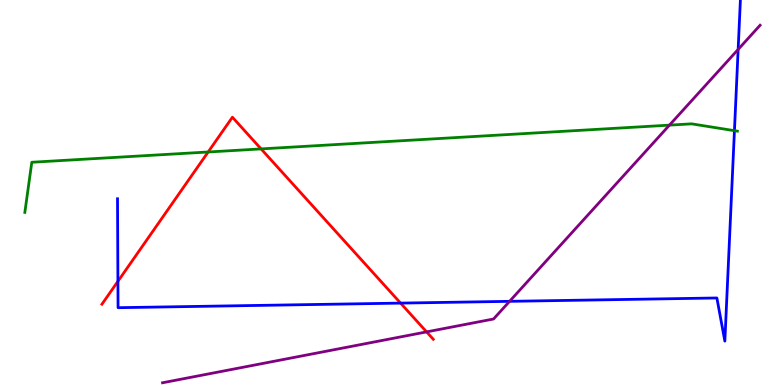[{'lines': ['blue', 'red'], 'intersections': [{'x': 1.52, 'y': 2.69}, {'x': 5.17, 'y': 2.13}]}, {'lines': ['green', 'red'], 'intersections': [{'x': 2.69, 'y': 6.05}, {'x': 3.37, 'y': 6.13}]}, {'lines': ['purple', 'red'], 'intersections': [{'x': 5.5, 'y': 1.38}]}, {'lines': ['blue', 'green'], 'intersections': [{'x': 9.48, 'y': 6.61}]}, {'lines': ['blue', 'purple'], 'intersections': [{'x': 6.58, 'y': 2.17}, {'x': 9.52, 'y': 8.72}]}, {'lines': ['green', 'purple'], 'intersections': [{'x': 8.64, 'y': 6.75}]}]